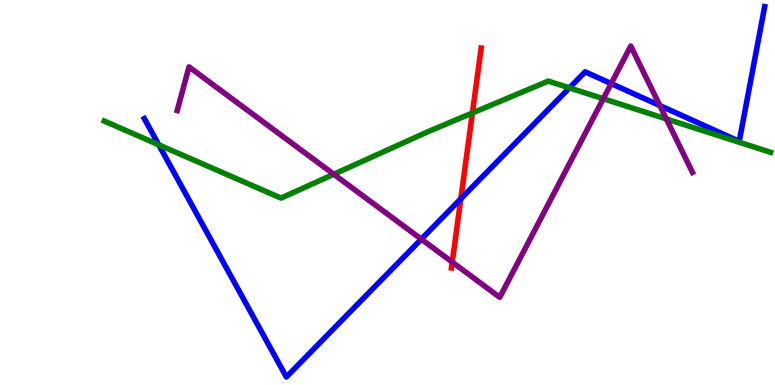[{'lines': ['blue', 'red'], 'intersections': [{'x': 5.95, 'y': 4.84}]}, {'lines': ['green', 'red'], 'intersections': [{'x': 6.1, 'y': 7.07}]}, {'lines': ['purple', 'red'], 'intersections': [{'x': 5.84, 'y': 3.19}]}, {'lines': ['blue', 'green'], 'intersections': [{'x': 2.05, 'y': 6.24}, {'x': 7.35, 'y': 7.72}]}, {'lines': ['blue', 'purple'], 'intersections': [{'x': 5.44, 'y': 3.79}, {'x': 7.89, 'y': 7.83}, {'x': 8.51, 'y': 7.26}]}, {'lines': ['green', 'purple'], 'intersections': [{'x': 4.31, 'y': 5.47}, {'x': 7.78, 'y': 7.44}, {'x': 8.6, 'y': 6.91}]}]